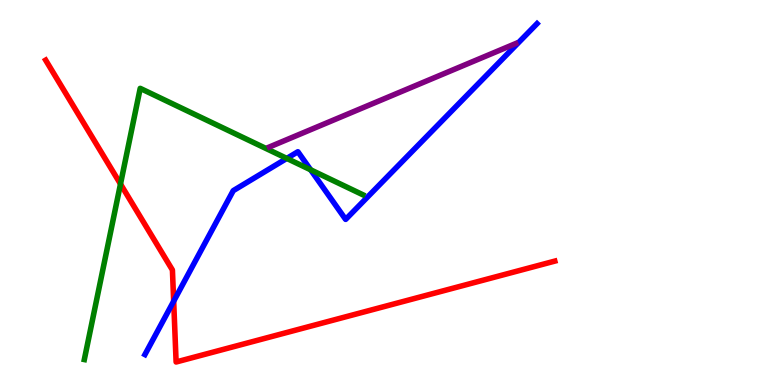[{'lines': ['blue', 'red'], 'intersections': [{'x': 2.24, 'y': 2.18}]}, {'lines': ['green', 'red'], 'intersections': [{'x': 1.55, 'y': 5.22}]}, {'lines': ['purple', 'red'], 'intersections': []}, {'lines': ['blue', 'green'], 'intersections': [{'x': 3.7, 'y': 5.89}, {'x': 4.01, 'y': 5.59}]}, {'lines': ['blue', 'purple'], 'intersections': []}, {'lines': ['green', 'purple'], 'intersections': []}]